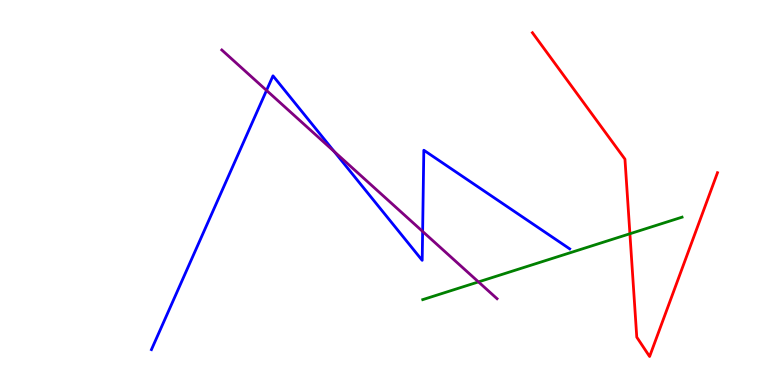[{'lines': ['blue', 'red'], 'intersections': []}, {'lines': ['green', 'red'], 'intersections': [{'x': 8.13, 'y': 3.93}]}, {'lines': ['purple', 'red'], 'intersections': []}, {'lines': ['blue', 'green'], 'intersections': []}, {'lines': ['blue', 'purple'], 'intersections': [{'x': 3.44, 'y': 7.65}, {'x': 4.31, 'y': 6.06}, {'x': 5.45, 'y': 3.99}]}, {'lines': ['green', 'purple'], 'intersections': [{'x': 6.17, 'y': 2.68}]}]